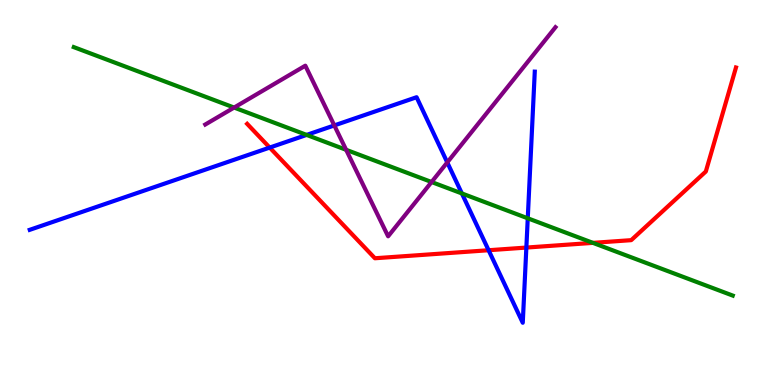[{'lines': ['blue', 'red'], 'intersections': [{'x': 3.48, 'y': 6.17}, {'x': 6.3, 'y': 3.5}, {'x': 6.79, 'y': 3.57}]}, {'lines': ['green', 'red'], 'intersections': [{'x': 7.65, 'y': 3.69}]}, {'lines': ['purple', 'red'], 'intersections': []}, {'lines': ['blue', 'green'], 'intersections': [{'x': 3.96, 'y': 6.5}, {'x': 5.96, 'y': 4.98}, {'x': 6.81, 'y': 4.33}]}, {'lines': ['blue', 'purple'], 'intersections': [{'x': 4.31, 'y': 6.74}, {'x': 5.77, 'y': 5.78}]}, {'lines': ['green', 'purple'], 'intersections': [{'x': 3.02, 'y': 7.21}, {'x': 4.47, 'y': 6.11}, {'x': 5.57, 'y': 5.27}]}]